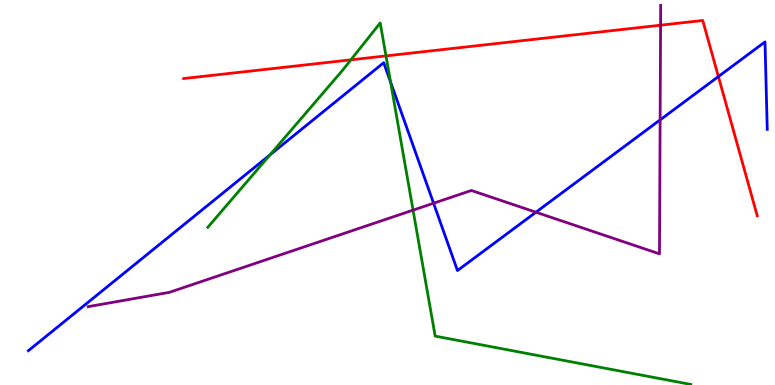[{'lines': ['blue', 'red'], 'intersections': [{'x': 9.27, 'y': 8.01}]}, {'lines': ['green', 'red'], 'intersections': [{'x': 4.53, 'y': 8.45}, {'x': 4.98, 'y': 8.55}]}, {'lines': ['purple', 'red'], 'intersections': [{'x': 8.52, 'y': 9.35}]}, {'lines': ['blue', 'green'], 'intersections': [{'x': 3.48, 'y': 5.98}, {'x': 5.04, 'y': 7.87}]}, {'lines': ['blue', 'purple'], 'intersections': [{'x': 5.59, 'y': 4.72}, {'x': 6.92, 'y': 4.49}, {'x': 8.52, 'y': 6.89}]}, {'lines': ['green', 'purple'], 'intersections': [{'x': 5.33, 'y': 4.54}]}]